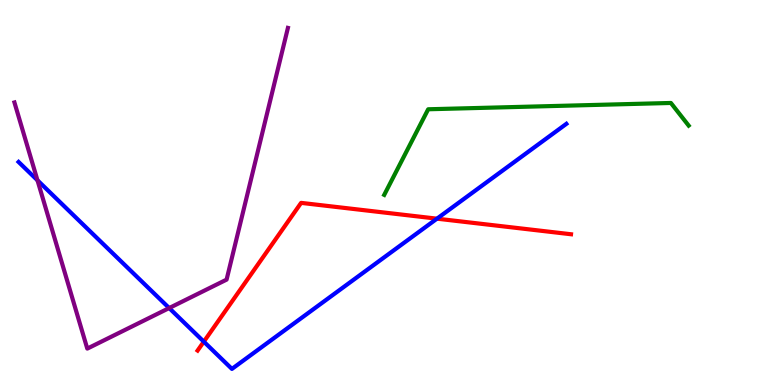[{'lines': ['blue', 'red'], 'intersections': [{'x': 2.63, 'y': 1.13}, {'x': 5.64, 'y': 4.32}]}, {'lines': ['green', 'red'], 'intersections': []}, {'lines': ['purple', 'red'], 'intersections': []}, {'lines': ['blue', 'green'], 'intersections': []}, {'lines': ['blue', 'purple'], 'intersections': [{'x': 0.484, 'y': 5.32}, {'x': 2.18, 'y': 2.0}]}, {'lines': ['green', 'purple'], 'intersections': []}]